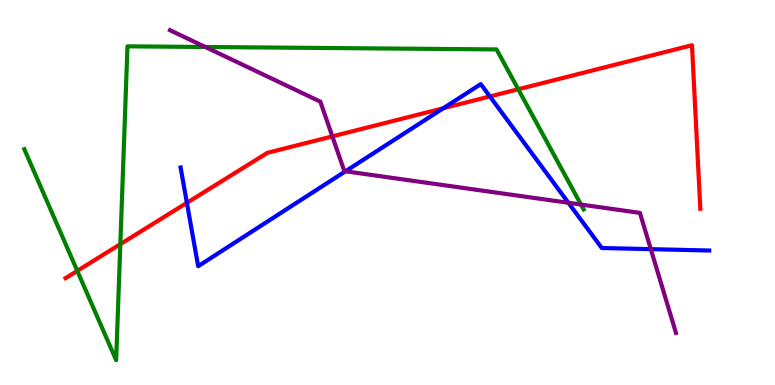[{'lines': ['blue', 'red'], 'intersections': [{'x': 2.41, 'y': 4.73}, {'x': 5.72, 'y': 7.19}, {'x': 6.32, 'y': 7.49}]}, {'lines': ['green', 'red'], 'intersections': [{'x': 0.997, 'y': 2.96}, {'x': 1.55, 'y': 3.66}, {'x': 6.69, 'y': 7.68}]}, {'lines': ['purple', 'red'], 'intersections': [{'x': 4.29, 'y': 6.46}]}, {'lines': ['blue', 'green'], 'intersections': []}, {'lines': ['blue', 'purple'], 'intersections': [{'x': 4.46, 'y': 5.55}, {'x': 7.33, 'y': 4.73}, {'x': 8.4, 'y': 3.53}]}, {'lines': ['green', 'purple'], 'intersections': [{'x': 2.65, 'y': 8.78}, {'x': 7.5, 'y': 4.69}]}]